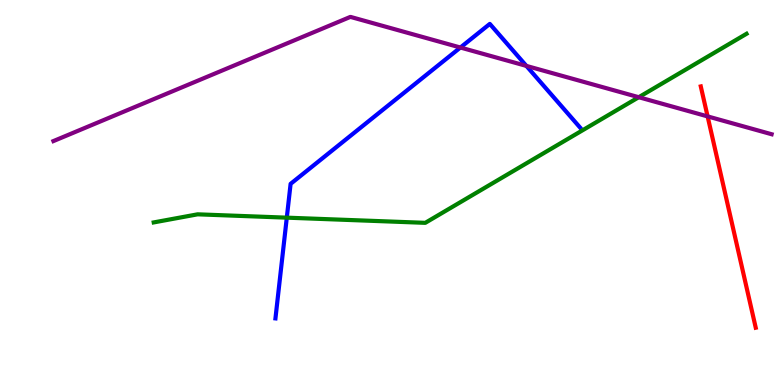[{'lines': ['blue', 'red'], 'intersections': []}, {'lines': ['green', 'red'], 'intersections': []}, {'lines': ['purple', 'red'], 'intersections': [{'x': 9.13, 'y': 6.98}]}, {'lines': ['blue', 'green'], 'intersections': [{'x': 3.7, 'y': 4.35}]}, {'lines': ['blue', 'purple'], 'intersections': [{'x': 5.94, 'y': 8.77}, {'x': 6.79, 'y': 8.29}]}, {'lines': ['green', 'purple'], 'intersections': [{'x': 8.24, 'y': 7.47}]}]